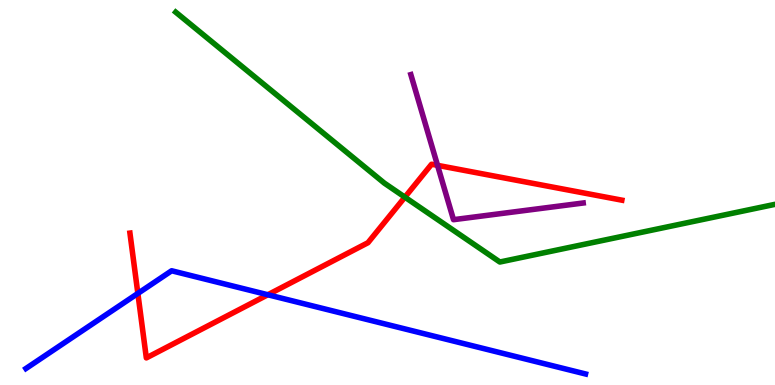[{'lines': ['blue', 'red'], 'intersections': [{'x': 1.78, 'y': 2.38}, {'x': 3.46, 'y': 2.34}]}, {'lines': ['green', 'red'], 'intersections': [{'x': 5.22, 'y': 4.88}]}, {'lines': ['purple', 'red'], 'intersections': [{'x': 5.65, 'y': 5.71}]}, {'lines': ['blue', 'green'], 'intersections': []}, {'lines': ['blue', 'purple'], 'intersections': []}, {'lines': ['green', 'purple'], 'intersections': []}]